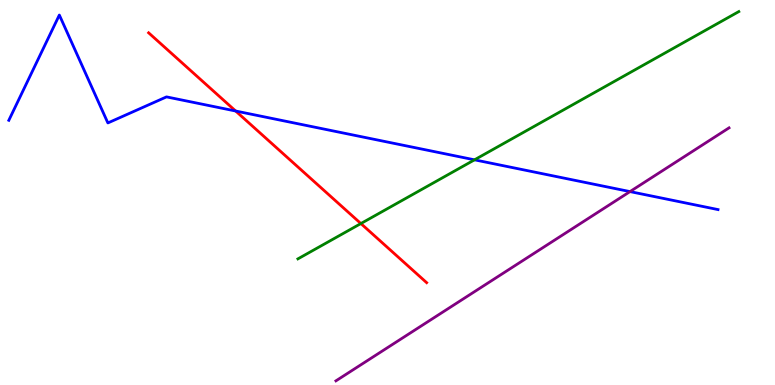[{'lines': ['blue', 'red'], 'intersections': [{'x': 3.04, 'y': 7.12}]}, {'lines': ['green', 'red'], 'intersections': [{'x': 4.66, 'y': 4.19}]}, {'lines': ['purple', 'red'], 'intersections': []}, {'lines': ['blue', 'green'], 'intersections': [{'x': 6.12, 'y': 5.85}]}, {'lines': ['blue', 'purple'], 'intersections': [{'x': 8.13, 'y': 5.02}]}, {'lines': ['green', 'purple'], 'intersections': []}]